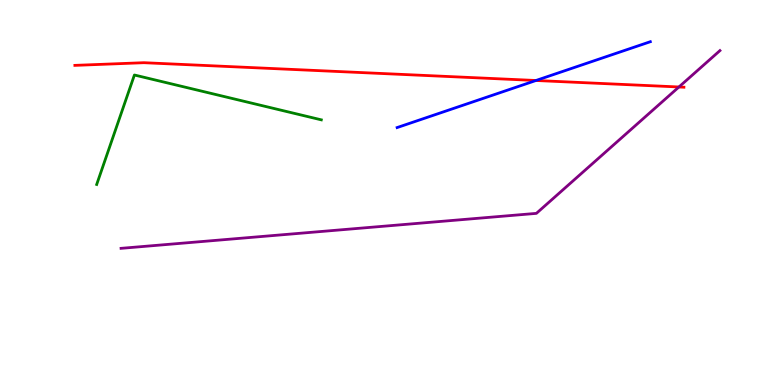[{'lines': ['blue', 'red'], 'intersections': [{'x': 6.92, 'y': 7.91}]}, {'lines': ['green', 'red'], 'intersections': []}, {'lines': ['purple', 'red'], 'intersections': [{'x': 8.76, 'y': 7.74}]}, {'lines': ['blue', 'green'], 'intersections': []}, {'lines': ['blue', 'purple'], 'intersections': []}, {'lines': ['green', 'purple'], 'intersections': []}]